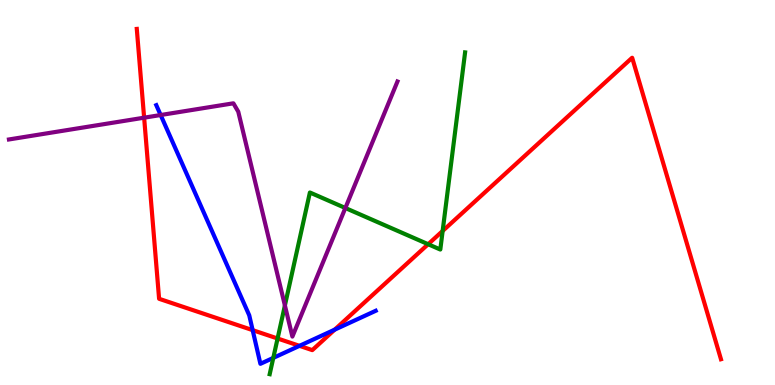[{'lines': ['blue', 'red'], 'intersections': [{'x': 3.26, 'y': 1.42}, {'x': 3.86, 'y': 1.02}, {'x': 4.32, 'y': 1.44}]}, {'lines': ['green', 'red'], 'intersections': [{'x': 3.58, 'y': 1.21}, {'x': 5.52, 'y': 3.66}, {'x': 5.71, 'y': 4.0}]}, {'lines': ['purple', 'red'], 'intersections': [{'x': 1.86, 'y': 6.94}]}, {'lines': ['blue', 'green'], 'intersections': [{'x': 3.53, 'y': 0.704}]}, {'lines': ['blue', 'purple'], 'intersections': [{'x': 2.07, 'y': 7.01}]}, {'lines': ['green', 'purple'], 'intersections': [{'x': 3.68, 'y': 2.07}, {'x': 4.46, 'y': 4.6}]}]